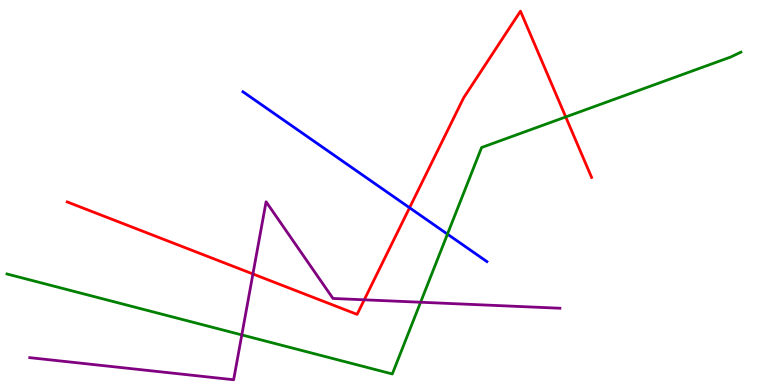[{'lines': ['blue', 'red'], 'intersections': [{'x': 5.28, 'y': 4.6}]}, {'lines': ['green', 'red'], 'intersections': [{'x': 7.3, 'y': 6.96}]}, {'lines': ['purple', 'red'], 'intersections': [{'x': 3.26, 'y': 2.88}, {'x': 4.7, 'y': 2.21}]}, {'lines': ['blue', 'green'], 'intersections': [{'x': 5.77, 'y': 3.92}]}, {'lines': ['blue', 'purple'], 'intersections': []}, {'lines': ['green', 'purple'], 'intersections': [{'x': 3.12, 'y': 1.3}, {'x': 5.43, 'y': 2.15}]}]